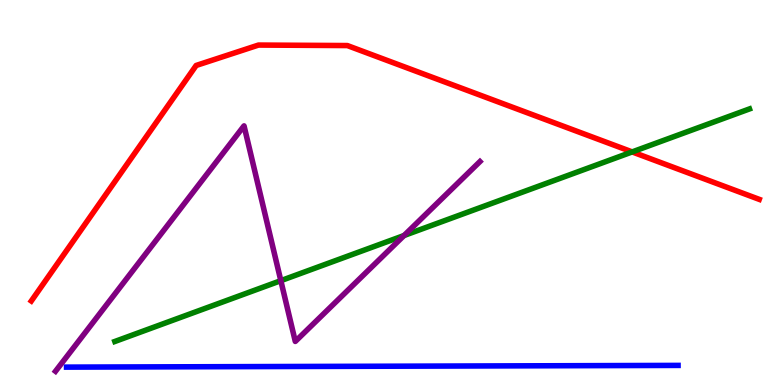[{'lines': ['blue', 'red'], 'intersections': []}, {'lines': ['green', 'red'], 'intersections': [{'x': 8.16, 'y': 6.05}]}, {'lines': ['purple', 'red'], 'intersections': []}, {'lines': ['blue', 'green'], 'intersections': []}, {'lines': ['blue', 'purple'], 'intersections': []}, {'lines': ['green', 'purple'], 'intersections': [{'x': 3.62, 'y': 2.71}, {'x': 5.21, 'y': 3.88}]}]